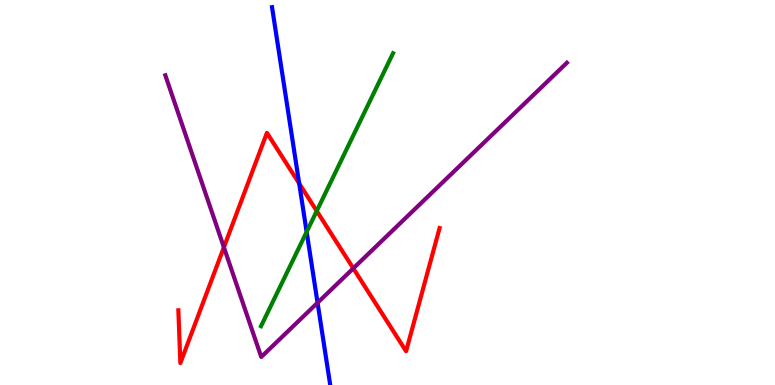[{'lines': ['blue', 'red'], 'intersections': [{'x': 3.86, 'y': 5.23}]}, {'lines': ['green', 'red'], 'intersections': [{'x': 4.09, 'y': 4.52}]}, {'lines': ['purple', 'red'], 'intersections': [{'x': 2.89, 'y': 3.58}, {'x': 4.56, 'y': 3.03}]}, {'lines': ['blue', 'green'], 'intersections': [{'x': 3.96, 'y': 3.98}]}, {'lines': ['blue', 'purple'], 'intersections': [{'x': 4.1, 'y': 2.14}]}, {'lines': ['green', 'purple'], 'intersections': []}]